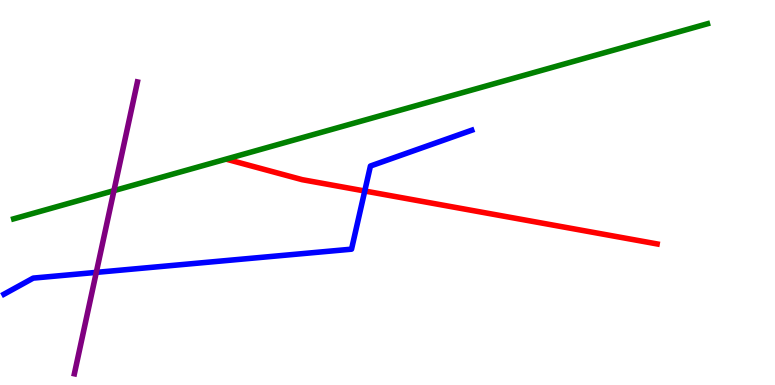[{'lines': ['blue', 'red'], 'intersections': [{'x': 4.71, 'y': 5.04}]}, {'lines': ['green', 'red'], 'intersections': []}, {'lines': ['purple', 'red'], 'intersections': []}, {'lines': ['blue', 'green'], 'intersections': []}, {'lines': ['blue', 'purple'], 'intersections': [{'x': 1.24, 'y': 2.93}]}, {'lines': ['green', 'purple'], 'intersections': [{'x': 1.47, 'y': 5.05}]}]